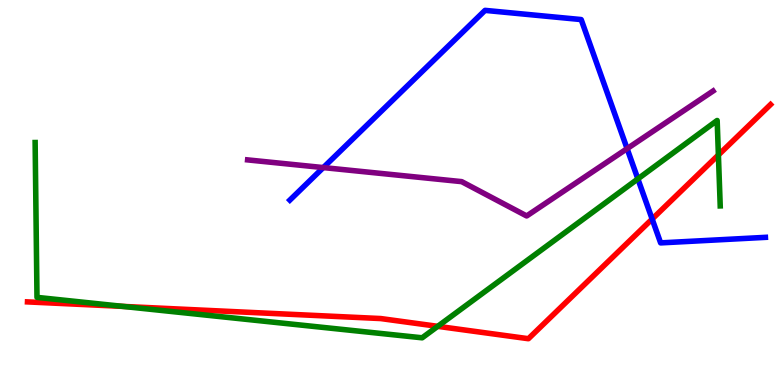[{'lines': ['blue', 'red'], 'intersections': [{'x': 8.41, 'y': 4.31}]}, {'lines': ['green', 'red'], 'intersections': [{'x': 1.59, 'y': 2.04}, {'x': 5.65, 'y': 1.52}, {'x': 9.27, 'y': 5.97}]}, {'lines': ['purple', 'red'], 'intersections': []}, {'lines': ['blue', 'green'], 'intersections': [{'x': 8.23, 'y': 5.35}]}, {'lines': ['blue', 'purple'], 'intersections': [{'x': 4.17, 'y': 5.65}, {'x': 8.09, 'y': 6.14}]}, {'lines': ['green', 'purple'], 'intersections': []}]